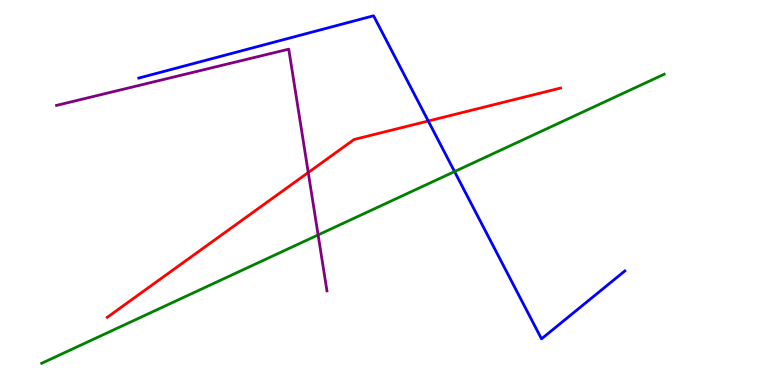[{'lines': ['blue', 'red'], 'intersections': [{'x': 5.53, 'y': 6.86}]}, {'lines': ['green', 'red'], 'intersections': []}, {'lines': ['purple', 'red'], 'intersections': [{'x': 3.98, 'y': 5.52}]}, {'lines': ['blue', 'green'], 'intersections': [{'x': 5.87, 'y': 5.54}]}, {'lines': ['blue', 'purple'], 'intersections': []}, {'lines': ['green', 'purple'], 'intersections': [{'x': 4.1, 'y': 3.9}]}]